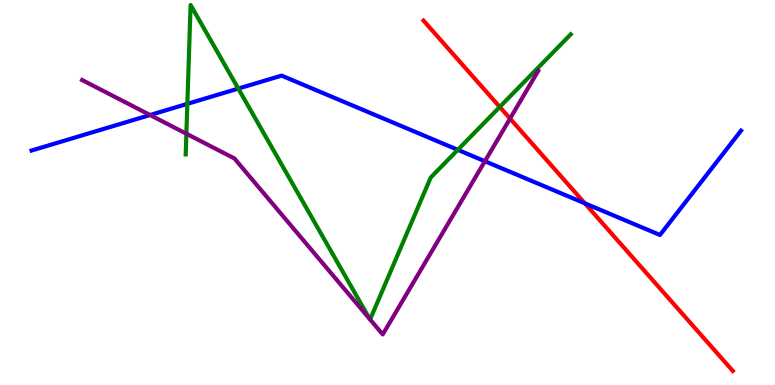[{'lines': ['blue', 'red'], 'intersections': [{'x': 7.55, 'y': 4.72}]}, {'lines': ['green', 'red'], 'intersections': [{'x': 6.45, 'y': 7.22}]}, {'lines': ['purple', 'red'], 'intersections': [{'x': 6.58, 'y': 6.92}]}, {'lines': ['blue', 'green'], 'intersections': [{'x': 2.42, 'y': 7.3}, {'x': 3.07, 'y': 7.7}, {'x': 5.91, 'y': 6.11}]}, {'lines': ['blue', 'purple'], 'intersections': [{'x': 1.94, 'y': 7.01}, {'x': 6.26, 'y': 5.81}]}, {'lines': ['green', 'purple'], 'intersections': [{'x': 2.4, 'y': 6.53}, {'x': 4.77, 'y': 1.71}, {'x': 4.78, 'y': 1.7}]}]